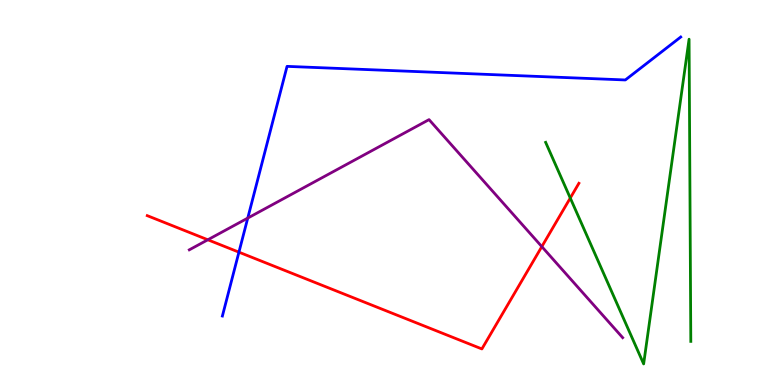[{'lines': ['blue', 'red'], 'intersections': [{'x': 3.08, 'y': 3.45}]}, {'lines': ['green', 'red'], 'intersections': [{'x': 7.36, 'y': 4.86}]}, {'lines': ['purple', 'red'], 'intersections': [{'x': 2.68, 'y': 3.77}, {'x': 6.99, 'y': 3.59}]}, {'lines': ['blue', 'green'], 'intersections': []}, {'lines': ['blue', 'purple'], 'intersections': [{'x': 3.2, 'y': 4.34}]}, {'lines': ['green', 'purple'], 'intersections': []}]